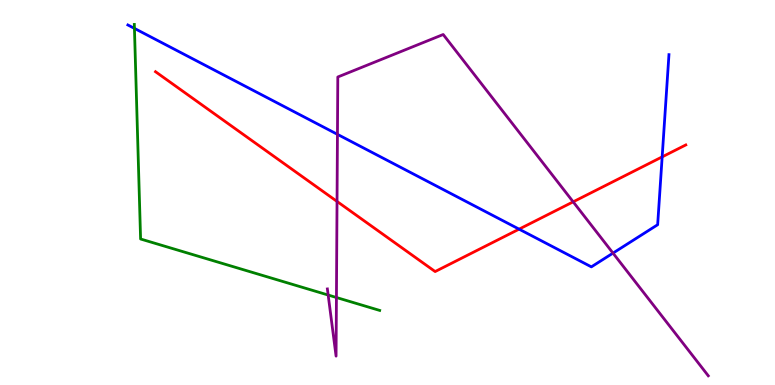[{'lines': ['blue', 'red'], 'intersections': [{'x': 6.7, 'y': 4.05}, {'x': 8.54, 'y': 5.93}]}, {'lines': ['green', 'red'], 'intersections': []}, {'lines': ['purple', 'red'], 'intersections': [{'x': 4.35, 'y': 4.77}, {'x': 7.4, 'y': 4.76}]}, {'lines': ['blue', 'green'], 'intersections': [{'x': 1.73, 'y': 9.26}]}, {'lines': ['blue', 'purple'], 'intersections': [{'x': 4.35, 'y': 6.51}, {'x': 7.91, 'y': 3.43}]}, {'lines': ['green', 'purple'], 'intersections': [{'x': 4.23, 'y': 2.34}, {'x': 4.34, 'y': 2.27}]}]